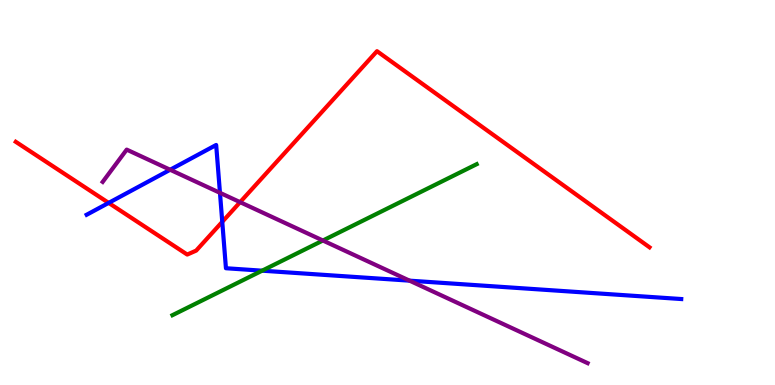[{'lines': ['blue', 'red'], 'intersections': [{'x': 1.4, 'y': 4.73}, {'x': 2.87, 'y': 4.24}]}, {'lines': ['green', 'red'], 'intersections': []}, {'lines': ['purple', 'red'], 'intersections': [{'x': 3.1, 'y': 4.75}]}, {'lines': ['blue', 'green'], 'intersections': [{'x': 3.38, 'y': 2.97}]}, {'lines': ['blue', 'purple'], 'intersections': [{'x': 2.2, 'y': 5.59}, {'x': 2.84, 'y': 4.99}, {'x': 5.28, 'y': 2.71}]}, {'lines': ['green', 'purple'], 'intersections': [{'x': 4.17, 'y': 3.75}]}]